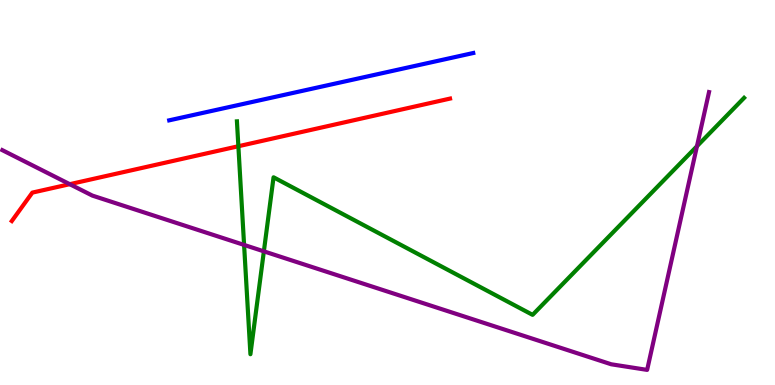[{'lines': ['blue', 'red'], 'intersections': []}, {'lines': ['green', 'red'], 'intersections': [{'x': 3.08, 'y': 6.2}]}, {'lines': ['purple', 'red'], 'intersections': [{'x': 0.9, 'y': 5.22}]}, {'lines': ['blue', 'green'], 'intersections': []}, {'lines': ['blue', 'purple'], 'intersections': []}, {'lines': ['green', 'purple'], 'intersections': [{'x': 3.15, 'y': 3.64}, {'x': 3.4, 'y': 3.47}, {'x': 8.99, 'y': 6.2}]}]